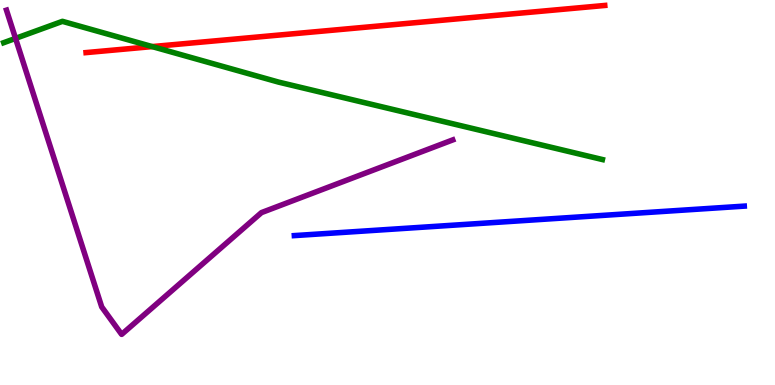[{'lines': ['blue', 'red'], 'intersections': []}, {'lines': ['green', 'red'], 'intersections': [{'x': 1.96, 'y': 8.79}]}, {'lines': ['purple', 'red'], 'intersections': []}, {'lines': ['blue', 'green'], 'intersections': []}, {'lines': ['blue', 'purple'], 'intersections': []}, {'lines': ['green', 'purple'], 'intersections': [{'x': 0.201, 'y': 9.0}]}]